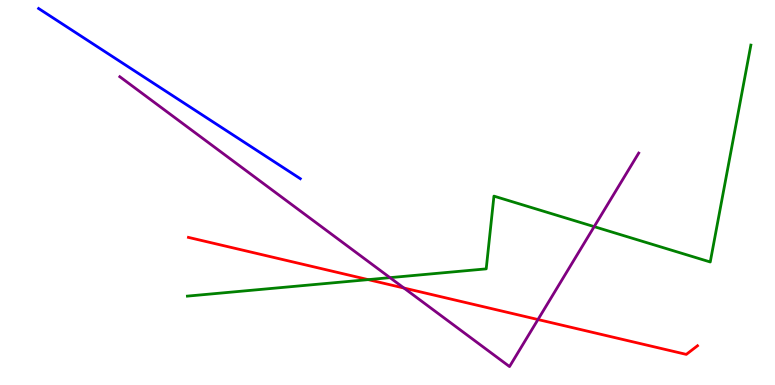[{'lines': ['blue', 'red'], 'intersections': []}, {'lines': ['green', 'red'], 'intersections': [{'x': 4.75, 'y': 2.74}]}, {'lines': ['purple', 'red'], 'intersections': [{'x': 5.21, 'y': 2.52}, {'x': 6.94, 'y': 1.7}]}, {'lines': ['blue', 'green'], 'intersections': []}, {'lines': ['blue', 'purple'], 'intersections': []}, {'lines': ['green', 'purple'], 'intersections': [{'x': 5.03, 'y': 2.79}, {'x': 7.67, 'y': 4.11}]}]